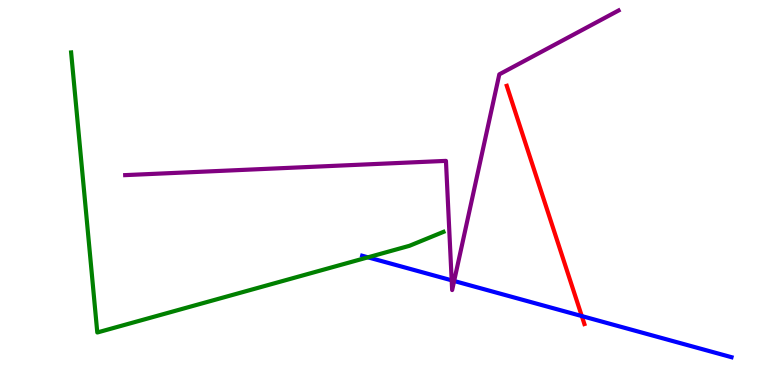[{'lines': ['blue', 'red'], 'intersections': [{'x': 7.51, 'y': 1.79}]}, {'lines': ['green', 'red'], 'intersections': []}, {'lines': ['purple', 'red'], 'intersections': []}, {'lines': ['blue', 'green'], 'intersections': [{'x': 4.75, 'y': 3.32}]}, {'lines': ['blue', 'purple'], 'intersections': [{'x': 5.83, 'y': 2.72}, {'x': 5.86, 'y': 2.7}]}, {'lines': ['green', 'purple'], 'intersections': []}]